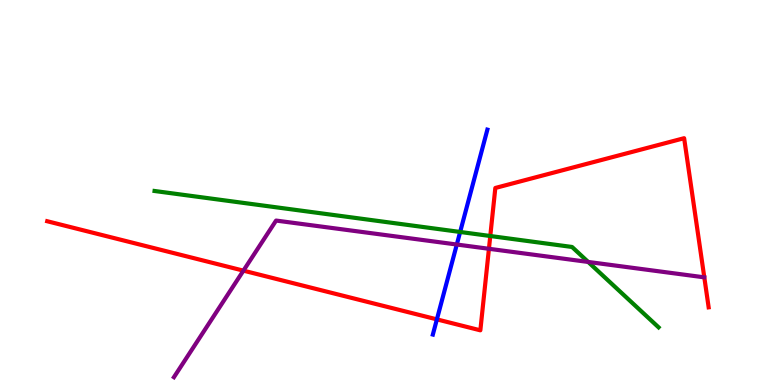[{'lines': ['blue', 'red'], 'intersections': [{'x': 5.64, 'y': 1.7}]}, {'lines': ['green', 'red'], 'intersections': [{'x': 6.33, 'y': 3.87}]}, {'lines': ['purple', 'red'], 'intersections': [{'x': 3.14, 'y': 2.97}, {'x': 6.31, 'y': 3.54}]}, {'lines': ['blue', 'green'], 'intersections': [{'x': 5.94, 'y': 3.97}]}, {'lines': ['blue', 'purple'], 'intersections': [{'x': 5.89, 'y': 3.65}]}, {'lines': ['green', 'purple'], 'intersections': [{'x': 7.59, 'y': 3.2}]}]